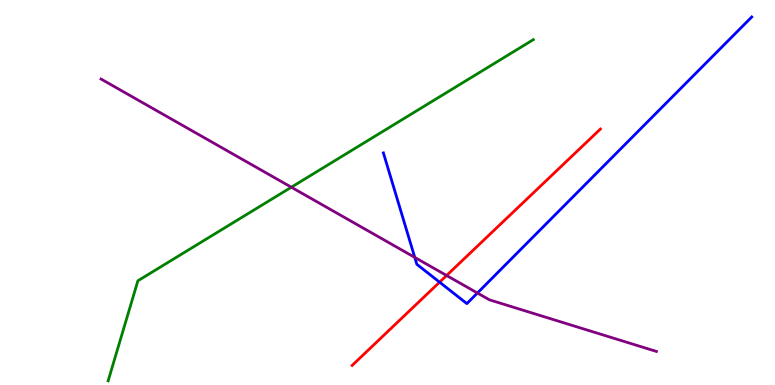[{'lines': ['blue', 'red'], 'intersections': [{'x': 5.67, 'y': 2.67}]}, {'lines': ['green', 'red'], 'intersections': []}, {'lines': ['purple', 'red'], 'intersections': [{'x': 5.76, 'y': 2.84}]}, {'lines': ['blue', 'green'], 'intersections': []}, {'lines': ['blue', 'purple'], 'intersections': [{'x': 5.35, 'y': 3.31}, {'x': 6.16, 'y': 2.39}]}, {'lines': ['green', 'purple'], 'intersections': [{'x': 3.76, 'y': 5.14}]}]